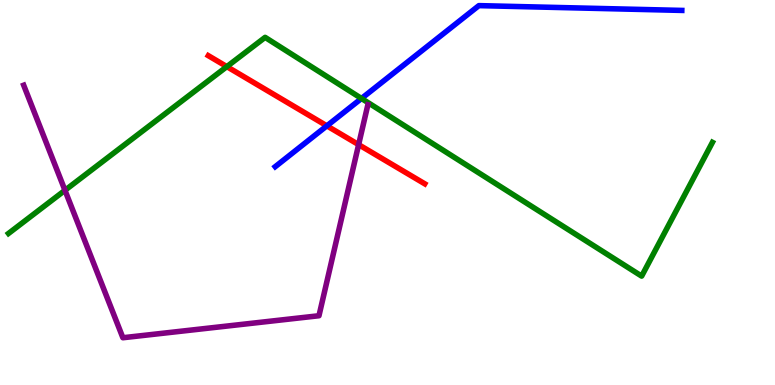[{'lines': ['blue', 'red'], 'intersections': [{'x': 4.22, 'y': 6.73}]}, {'lines': ['green', 'red'], 'intersections': [{'x': 2.93, 'y': 8.27}]}, {'lines': ['purple', 'red'], 'intersections': [{'x': 4.63, 'y': 6.24}]}, {'lines': ['blue', 'green'], 'intersections': [{'x': 4.66, 'y': 7.44}]}, {'lines': ['blue', 'purple'], 'intersections': []}, {'lines': ['green', 'purple'], 'intersections': [{'x': 0.838, 'y': 5.06}]}]